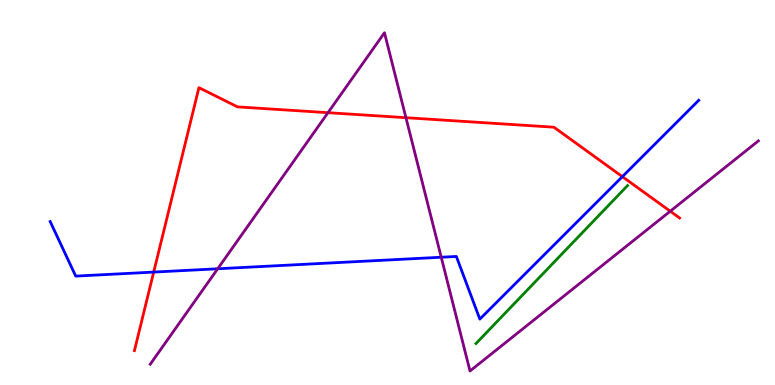[{'lines': ['blue', 'red'], 'intersections': [{'x': 1.98, 'y': 2.93}, {'x': 8.03, 'y': 5.41}]}, {'lines': ['green', 'red'], 'intersections': []}, {'lines': ['purple', 'red'], 'intersections': [{'x': 4.23, 'y': 7.07}, {'x': 5.24, 'y': 6.94}, {'x': 8.65, 'y': 4.51}]}, {'lines': ['blue', 'green'], 'intersections': []}, {'lines': ['blue', 'purple'], 'intersections': [{'x': 2.81, 'y': 3.02}, {'x': 5.69, 'y': 3.32}]}, {'lines': ['green', 'purple'], 'intersections': []}]